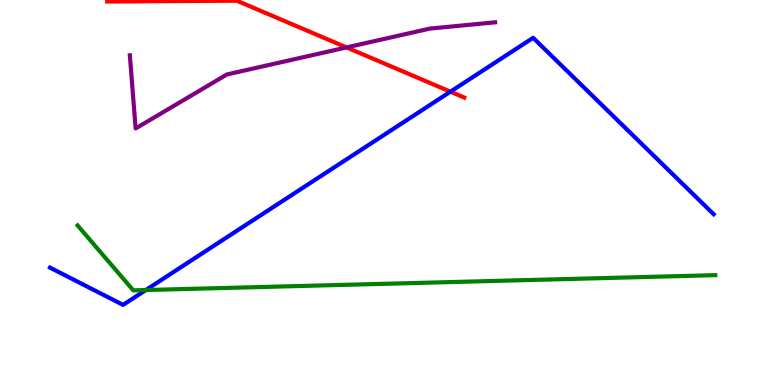[{'lines': ['blue', 'red'], 'intersections': [{'x': 5.81, 'y': 7.62}]}, {'lines': ['green', 'red'], 'intersections': []}, {'lines': ['purple', 'red'], 'intersections': [{'x': 4.47, 'y': 8.77}]}, {'lines': ['blue', 'green'], 'intersections': [{'x': 1.88, 'y': 2.47}]}, {'lines': ['blue', 'purple'], 'intersections': []}, {'lines': ['green', 'purple'], 'intersections': []}]